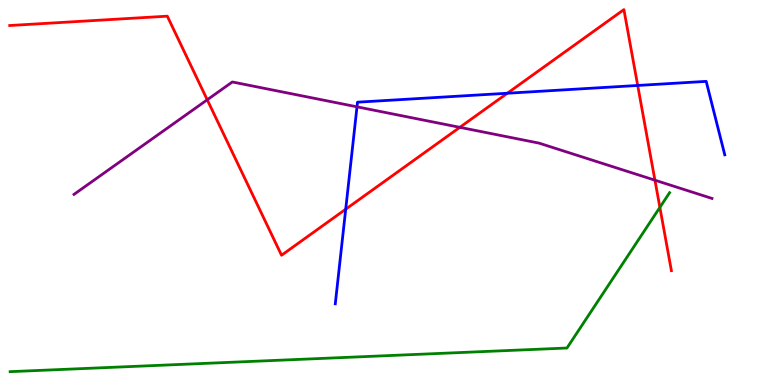[{'lines': ['blue', 'red'], 'intersections': [{'x': 4.46, 'y': 4.57}, {'x': 6.55, 'y': 7.58}, {'x': 8.23, 'y': 7.78}]}, {'lines': ['green', 'red'], 'intersections': [{'x': 8.51, 'y': 4.61}]}, {'lines': ['purple', 'red'], 'intersections': [{'x': 2.67, 'y': 7.41}, {'x': 5.93, 'y': 6.69}, {'x': 8.45, 'y': 5.32}]}, {'lines': ['blue', 'green'], 'intersections': []}, {'lines': ['blue', 'purple'], 'intersections': [{'x': 4.61, 'y': 7.23}]}, {'lines': ['green', 'purple'], 'intersections': []}]